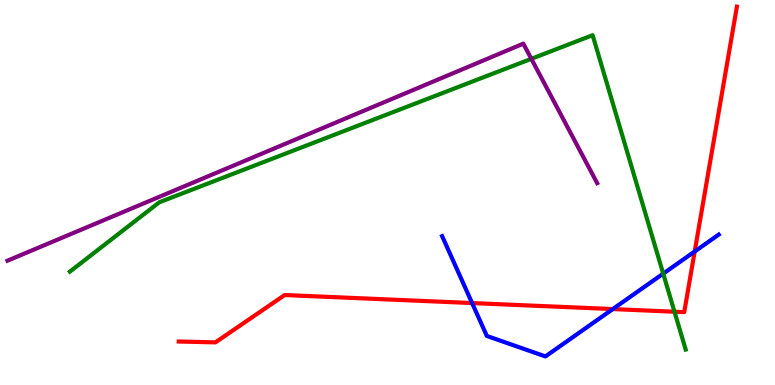[{'lines': ['blue', 'red'], 'intersections': [{'x': 6.09, 'y': 2.13}, {'x': 7.91, 'y': 1.97}, {'x': 8.96, 'y': 3.47}]}, {'lines': ['green', 'red'], 'intersections': [{'x': 8.7, 'y': 1.9}]}, {'lines': ['purple', 'red'], 'intersections': []}, {'lines': ['blue', 'green'], 'intersections': [{'x': 8.56, 'y': 2.89}]}, {'lines': ['blue', 'purple'], 'intersections': []}, {'lines': ['green', 'purple'], 'intersections': [{'x': 6.86, 'y': 8.47}]}]